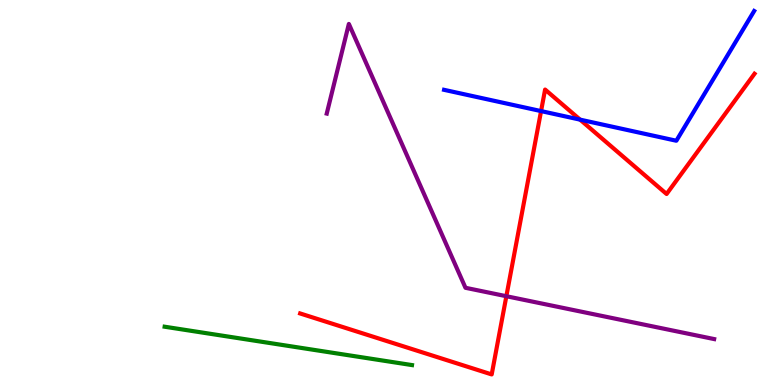[{'lines': ['blue', 'red'], 'intersections': [{'x': 6.98, 'y': 7.11}, {'x': 7.49, 'y': 6.89}]}, {'lines': ['green', 'red'], 'intersections': []}, {'lines': ['purple', 'red'], 'intersections': [{'x': 6.53, 'y': 2.31}]}, {'lines': ['blue', 'green'], 'intersections': []}, {'lines': ['blue', 'purple'], 'intersections': []}, {'lines': ['green', 'purple'], 'intersections': []}]